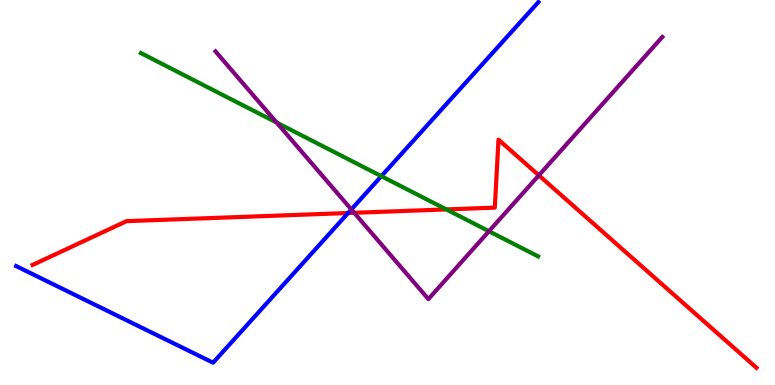[{'lines': ['blue', 'red'], 'intersections': [{'x': 4.49, 'y': 4.47}]}, {'lines': ['green', 'red'], 'intersections': [{'x': 5.76, 'y': 4.56}]}, {'lines': ['purple', 'red'], 'intersections': [{'x': 4.57, 'y': 4.47}, {'x': 6.95, 'y': 5.45}]}, {'lines': ['blue', 'green'], 'intersections': [{'x': 4.92, 'y': 5.42}]}, {'lines': ['blue', 'purple'], 'intersections': [{'x': 4.53, 'y': 4.56}]}, {'lines': ['green', 'purple'], 'intersections': [{'x': 3.57, 'y': 6.82}, {'x': 6.31, 'y': 3.99}]}]